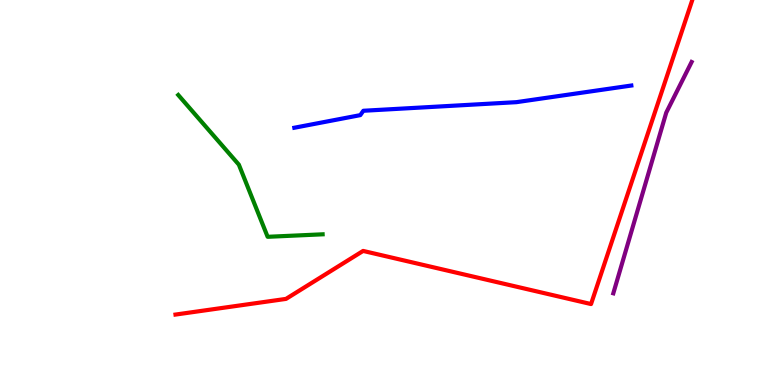[{'lines': ['blue', 'red'], 'intersections': []}, {'lines': ['green', 'red'], 'intersections': []}, {'lines': ['purple', 'red'], 'intersections': []}, {'lines': ['blue', 'green'], 'intersections': []}, {'lines': ['blue', 'purple'], 'intersections': []}, {'lines': ['green', 'purple'], 'intersections': []}]